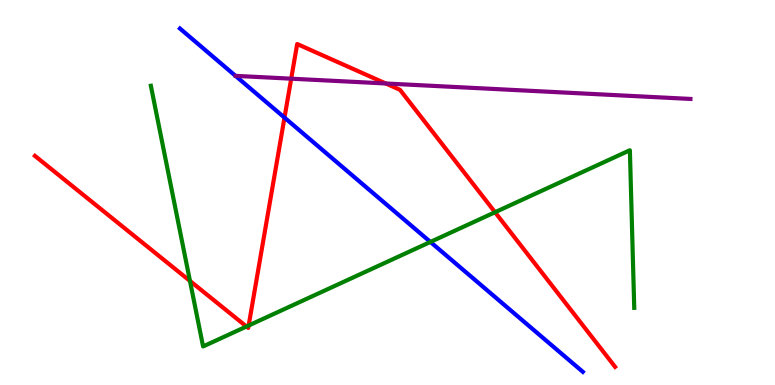[{'lines': ['blue', 'red'], 'intersections': [{'x': 3.67, 'y': 6.95}]}, {'lines': ['green', 'red'], 'intersections': [{'x': 2.45, 'y': 2.7}, {'x': 3.18, 'y': 1.52}, {'x': 3.21, 'y': 1.55}, {'x': 6.39, 'y': 4.49}]}, {'lines': ['purple', 'red'], 'intersections': [{'x': 3.76, 'y': 7.96}, {'x': 4.98, 'y': 7.83}]}, {'lines': ['blue', 'green'], 'intersections': [{'x': 5.55, 'y': 3.72}]}, {'lines': ['blue', 'purple'], 'intersections': []}, {'lines': ['green', 'purple'], 'intersections': []}]